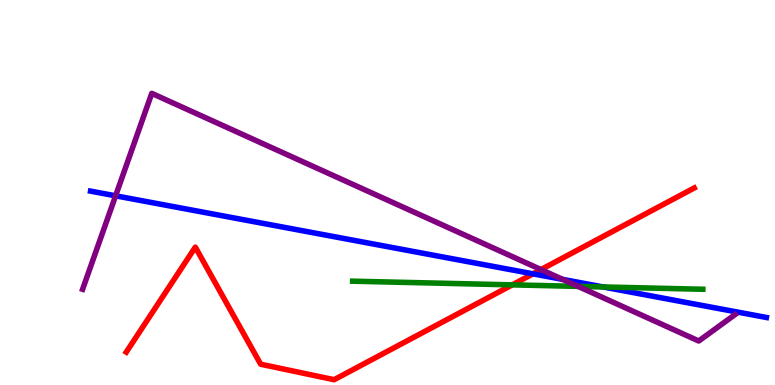[{'lines': ['blue', 'red'], 'intersections': [{'x': 6.88, 'y': 2.89}]}, {'lines': ['green', 'red'], 'intersections': [{'x': 6.61, 'y': 2.6}]}, {'lines': ['purple', 'red'], 'intersections': [{'x': 6.98, 'y': 3.0}]}, {'lines': ['blue', 'green'], 'intersections': [{'x': 7.78, 'y': 2.55}]}, {'lines': ['blue', 'purple'], 'intersections': [{'x': 1.49, 'y': 4.91}, {'x': 7.26, 'y': 2.74}]}, {'lines': ['green', 'purple'], 'intersections': [{'x': 7.46, 'y': 2.56}]}]